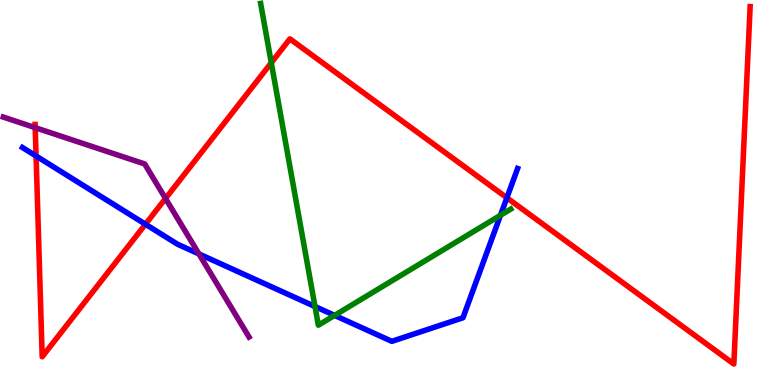[{'lines': ['blue', 'red'], 'intersections': [{'x': 0.465, 'y': 5.95}, {'x': 1.88, 'y': 4.18}, {'x': 6.54, 'y': 4.86}]}, {'lines': ['green', 'red'], 'intersections': [{'x': 3.5, 'y': 8.37}]}, {'lines': ['purple', 'red'], 'intersections': [{'x': 0.454, 'y': 6.68}, {'x': 2.14, 'y': 4.84}]}, {'lines': ['blue', 'green'], 'intersections': [{'x': 4.06, 'y': 2.04}, {'x': 4.32, 'y': 1.81}, {'x': 6.46, 'y': 4.41}]}, {'lines': ['blue', 'purple'], 'intersections': [{'x': 2.57, 'y': 3.4}]}, {'lines': ['green', 'purple'], 'intersections': []}]